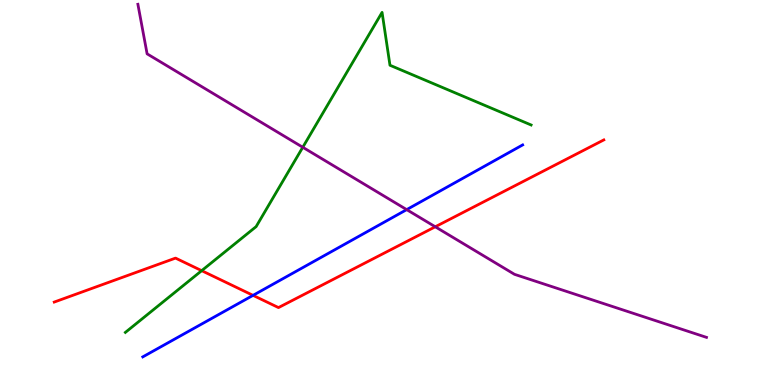[{'lines': ['blue', 'red'], 'intersections': [{'x': 3.27, 'y': 2.33}]}, {'lines': ['green', 'red'], 'intersections': [{'x': 2.6, 'y': 2.97}]}, {'lines': ['purple', 'red'], 'intersections': [{'x': 5.62, 'y': 4.11}]}, {'lines': ['blue', 'green'], 'intersections': []}, {'lines': ['blue', 'purple'], 'intersections': [{'x': 5.25, 'y': 4.56}]}, {'lines': ['green', 'purple'], 'intersections': [{'x': 3.91, 'y': 6.17}]}]